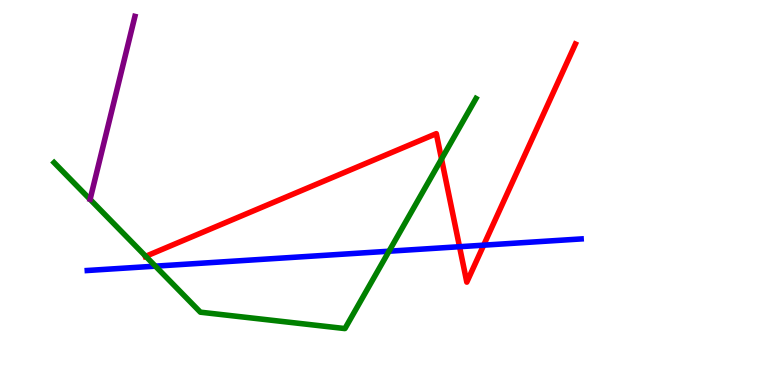[{'lines': ['blue', 'red'], 'intersections': [{'x': 5.93, 'y': 3.59}, {'x': 6.24, 'y': 3.63}]}, {'lines': ['green', 'red'], 'intersections': [{'x': 1.88, 'y': 3.34}, {'x': 5.7, 'y': 5.87}]}, {'lines': ['purple', 'red'], 'intersections': []}, {'lines': ['blue', 'green'], 'intersections': [{'x': 2.0, 'y': 3.09}, {'x': 5.02, 'y': 3.47}]}, {'lines': ['blue', 'purple'], 'intersections': []}, {'lines': ['green', 'purple'], 'intersections': []}]